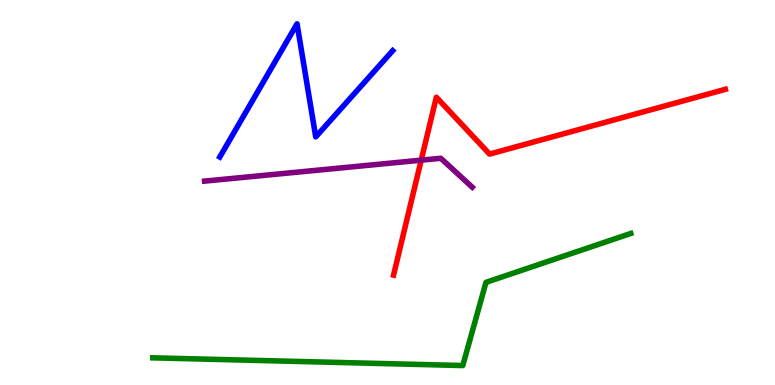[{'lines': ['blue', 'red'], 'intersections': []}, {'lines': ['green', 'red'], 'intersections': []}, {'lines': ['purple', 'red'], 'intersections': [{'x': 5.43, 'y': 5.84}]}, {'lines': ['blue', 'green'], 'intersections': []}, {'lines': ['blue', 'purple'], 'intersections': []}, {'lines': ['green', 'purple'], 'intersections': []}]